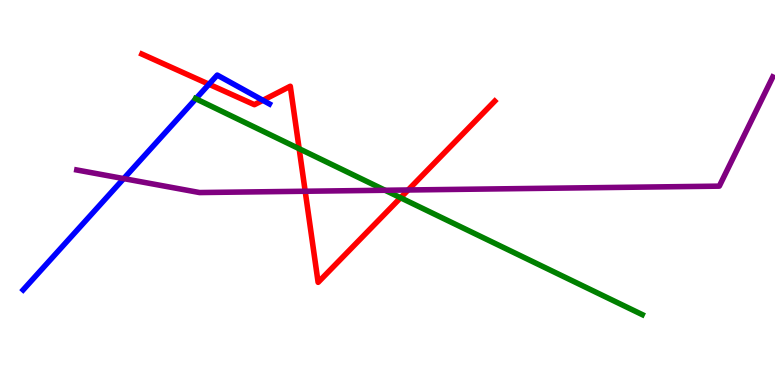[{'lines': ['blue', 'red'], 'intersections': [{'x': 2.7, 'y': 7.81}, {'x': 3.39, 'y': 7.39}]}, {'lines': ['green', 'red'], 'intersections': [{'x': 3.86, 'y': 6.14}, {'x': 5.17, 'y': 4.86}]}, {'lines': ['purple', 'red'], 'intersections': [{'x': 3.94, 'y': 5.03}, {'x': 5.27, 'y': 5.07}]}, {'lines': ['blue', 'green'], 'intersections': [{'x': 2.53, 'y': 7.43}]}, {'lines': ['blue', 'purple'], 'intersections': [{'x': 1.6, 'y': 5.36}]}, {'lines': ['green', 'purple'], 'intersections': [{'x': 4.97, 'y': 5.06}]}]